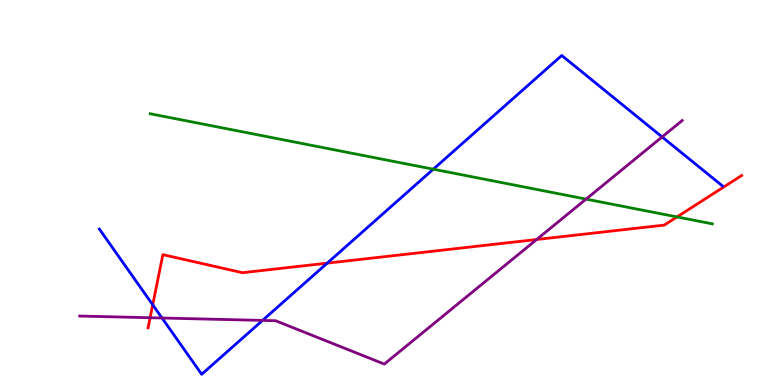[{'lines': ['blue', 'red'], 'intersections': [{'x': 1.97, 'y': 2.08}, {'x': 4.22, 'y': 3.17}]}, {'lines': ['green', 'red'], 'intersections': [{'x': 8.74, 'y': 4.37}]}, {'lines': ['purple', 'red'], 'intersections': [{'x': 1.94, 'y': 1.75}, {'x': 6.92, 'y': 3.78}]}, {'lines': ['blue', 'green'], 'intersections': [{'x': 5.59, 'y': 5.61}]}, {'lines': ['blue', 'purple'], 'intersections': [{'x': 2.09, 'y': 1.74}, {'x': 3.39, 'y': 1.68}, {'x': 8.54, 'y': 6.44}]}, {'lines': ['green', 'purple'], 'intersections': [{'x': 7.56, 'y': 4.83}]}]